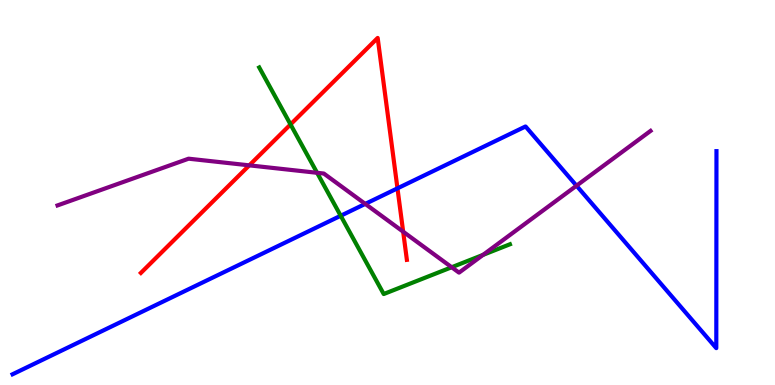[{'lines': ['blue', 'red'], 'intersections': [{'x': 5.13, 'y': 5.11}]}, {'lines': ['green', 'red'], 'intersections': [{'x': 3.75, 'y': 6.77}]}, {'lines': ['purple', 'red'], 'intersections': [{'x': 3.22, 'y': 5.71}, {'x': 5.2, 'y': 3.98}]}, {'lines': ['blue', 'green'], 'intersections': [{'x': 4.4, 'y': 4.4}]}, {'lines': ['blue', 'purple'], 'intersections': [{'x': 4.71, 'y': 4.7}, {'x': 7.44, 'y': 5.18}]}, {'lines': ['green', 'purple'], 'intersections': [{'x': 4.09, 'y': 5.51}, {'x': 5.83, 'y': 3.06}, {'x': 6.23, 'y': 3.38}]}]